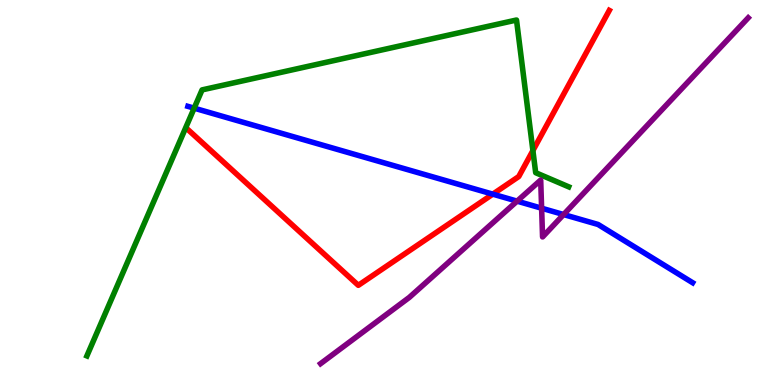[{'lines': ['blue', 'red'], 'intersections': [{'x': 6.36, 'y': 4.96}]}, {'lines': ['green', 'red'], 'intersections': [{'x': 6.88, 'y': 6.09}]}, {'lines': ['purple', 'red'], 'intersections': []}, {'lines': ['blue', 'green'], 'intersections': [{'x': 2.51, 'y': 7.19}]}, {'lines': ['blue', 'purple'], 'intersections': [{'x': 6.67, 'y': 4.78}, {'x': 6.99, 'y': 4.59}, {'x': 7.27, 'y': 4.43}]}, {'lines': ['green', 'purple'], 'intersections': []}]